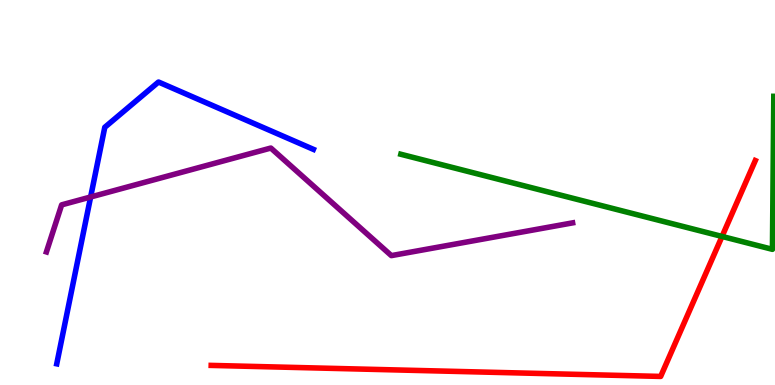[{'lines': ['blue', 'red'], 'intersections': []}, {'lines': ['green', 'red'], 'intersections': [{'x': 9.32, 'y': 3.86}]}, {'lines': ['purple', 'red'], 'intersections': []}, {'lines': ['blue', 'green'], 'intersections': []}, {'lines': ['blue', 'purple'], 'intersections': [{'x': 1.17, 'y': 4.88}]}, {'lines': ['green', 'purple'], 'intersections': []}]